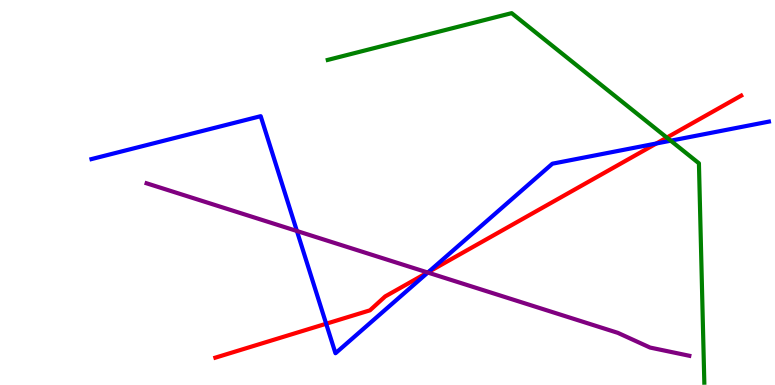[{'lines': ['blue', 'red'], 'intersections': [{'x': 4.21, 'y': 1.59}, {'x': 5.53, 'y': 2.93}, {'x': 8.47, 'y': 6.27}]}, {'lines': ['green', 'red'], 'intersections': [{'x': 8.6, 'y': 6.43}]}, {'lines': ['purple', 'red'], 'intersections': [{'x': 5.52, 'y': 2.92}]}, {'lines': ['blue', 'green'], 'intersections': [{'x': 8.65, 'y': 6.35}]}, {'lines': ['blue', 'purple'], 'intersections': [{'x': 3.83, 'y': 4.0}, {'x': 5.52, 'y': 2.92}]}, {'lines': ['green', 'purple'], 'intersections': []}]